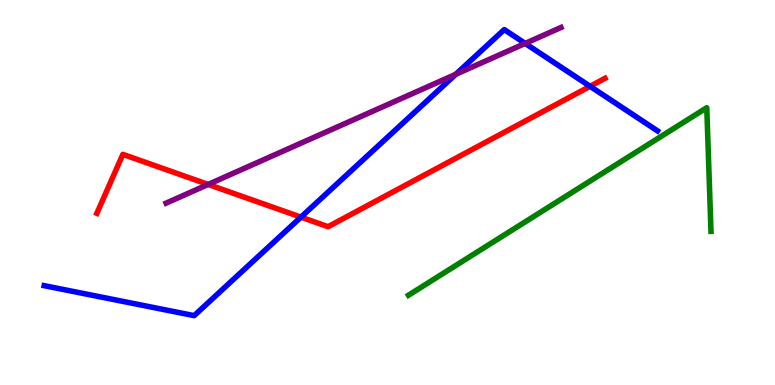[{'lines': ['blue', 'red'], 'intersections': [{'x': 3.88, 'y': 4.36}, {'x': 7.61, 'y': 7.76}]}, {'lines': ['green', 'red'], 'intersections': []}, {'lines': ['purple', 'red'], 'intersections': [{'x': 2.69, 'y': 5.21}]}, {'lines': ['blue', 'green'], 'intersections': []}, {'lines': ['blue', 'purple'], 'intersections': [{'x': 5.88, 'y': 8.07}, {'x': 6.78, 'y': 8.87}]}, {'lines': ['green', 'purple'], 'intersections': []}]